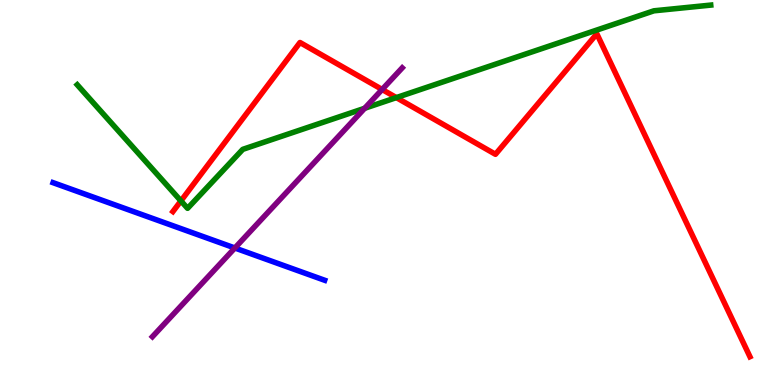[{'lines': ['blue', 'red'], 'intersections': []}, {'lines': ['green', 'red'], 'intersections': [{'x': 2.33, 'y': 4.78}, {'x': 5.11, 'y': 7.46}]}, {'lines': ['purple', 'red'], 'intersections': [{'x': 4.93, 'y': 7.68}]}, {'lines': ['blue', 'green'], 'intersections': []}, {'lines': ['blue', 'purple'], 'intersections': [{'x': 3.03, 'y': 3.56}]}, {'lines': ['green', 'purple'], 'intersections': [{'x': 4.71, 'y': 7.19}]}]